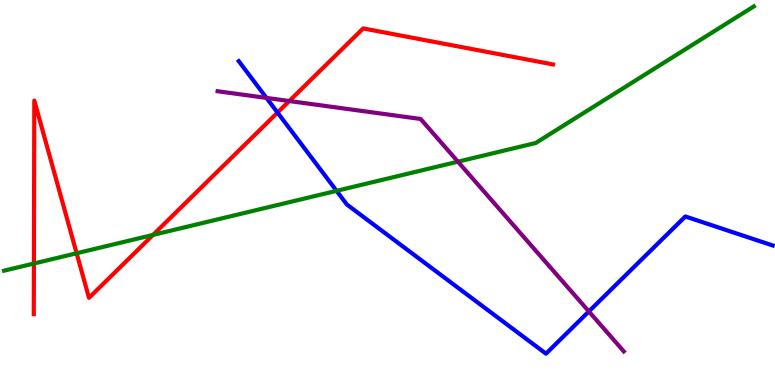[{'lines': ['blue', 'red'], 'intersections': [{'x': 3.58, 'y': 7.08}]}, {'lines': ['green', 'red'], 'intersections': [{'x': 0.437, 'y': 3.16}, {'x': 0.989, 'y': 3.42}, {'x': 1.97, 'y': 3.9}]}, {'lines': ['purple', 'red'], 'intersections': [{'x': 3.73, 'y': 7.38}]}, {'lines': ['blue', 'green'], 'intersections': [{'x': 4.34, 'y': 5.04}]}, {'lines': ['blue', 'purple'], 'intersections': [{'x': 3.44, 'y': 7.46}, {'x': 7.6, 'y': 1.91}]}, {'lines': ['green', 'purple'], 'intersections': [{'x': 5.91, 'y': 5.8}]}]